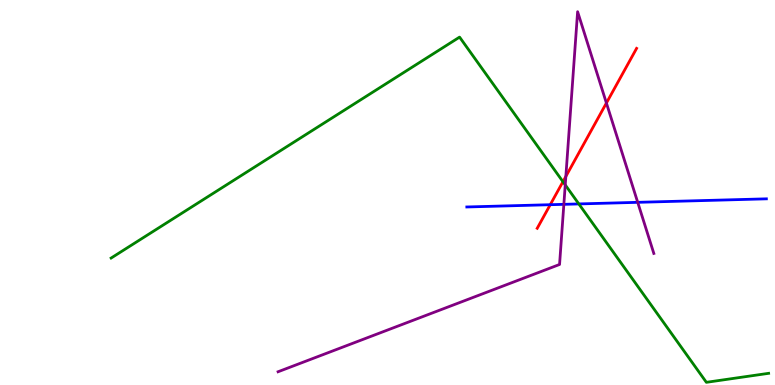[{'lines': ['blue', 'red'], 'intersections': [{'x': 7.1, 'y': 4.68}]}, {'lines': ['green', 'red'], 'intersections': [{'x': 7.26, 'y': 5.28}]}, {'lines': ['purple', 'red'], 'intersections': [{'x': 7.3, 'y': 5.42}, {'x': 7.82, 'y': 7.32}]}, {'lines': ['blue', 'green'], 'intersections': [{'x': 7.47, 'y': 4.7}]}, {'lines': ['blue', 'purple'], 'intersections': [{'x': 7.28, 'y': 4.69}, {'x': 8.23, 'y': 4.74}]}, {'lines': ['green', 'purple'], 'intersections': [{'x': 7.29, 'y': 5.2}]}]